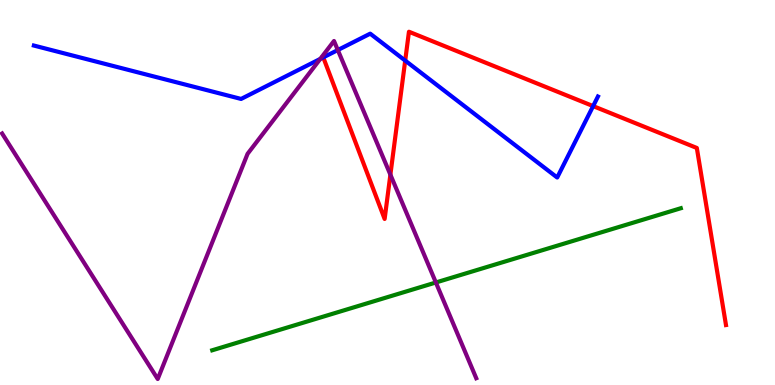[{'lines': ['blue', 'red'], 'intersections': [{'x': 4.17, 'y': 8.51}, {'x': 5.23, 'y': 8.43}, {'x': 7.65, 'y': 7.24}]}, {'lines': ['green', 'red'], 'intersections': []}, {'lines': ['purple', 'red'], 'intersections': [{'x': 5.04, 'y': 5.46}]}, {'lines': ['blue', 'green'], 'intersections': []}, {'lines': ['blue', 'purple'], 'intersections': [{'x': 4.13, 'y': 8.47}, {'x': 4.36, 'y': 8.7}]}, {'lines': ['green', 'purple'], 'intersections': [{'x': 5.62, 'y': 2.66}]}]